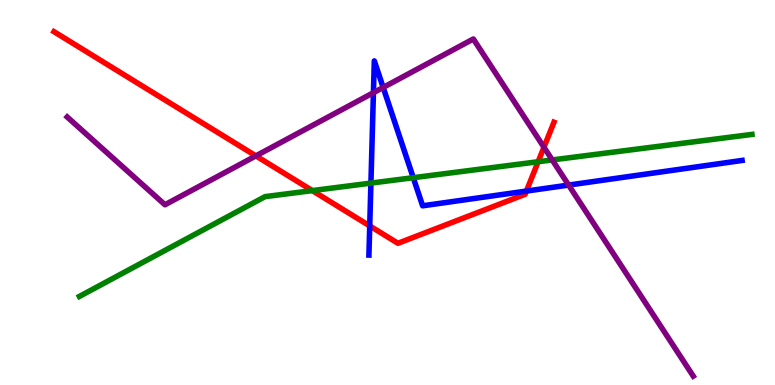[{'lines': ['blue', 'red'], 'intersections': [{'x': 4.77, 'y': 4.13}, {'x': 6.79, 'y': 5.04}]}, {'lines': ['green', 'red'], 'intersections': [{'x': 4.03, 'y': 5.05}, {'x': 6.94, 'y': 5.8}]}, {'lines': ['purple', 'red'], 'intersections': [{'x': 3.3, 'y': 5.95}, {'x': 7.02, 'y': 6.18}]}, {'lines': ['blue', 'green'], 'intersections': [{'x': 4.79, 'y': 5.24}, {'x': 5.33, 'y': 5.38}]}, {'lines': ['blue', 'purple'], 'intersections': [{'x': 4.82, 'y': 7.59}, {'x': 4.94, 'y': 7.73}, {'x': 7.34, 'y': 5.19}]}, {'lines': ['green', 'purple'], 'intersections': [{'x': 7.13, 'y': 5.85}]}]